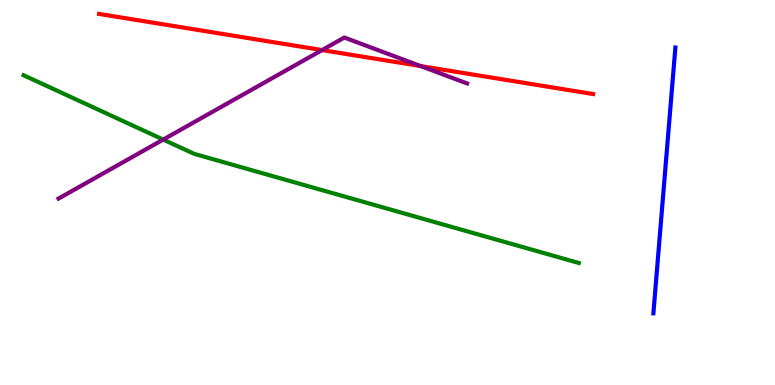[{'lines': ['blue', 'red'], 'intersections': []}, {'lines': ['green', 'red'], 'intersections': []}, {'lines': ['purple', 'red'], 'intersections': [{'x': 4.16, 'y': 8.7}, {'x': 5.43, 'y': 8.28}]}, {'lines': ['blue', 'green'], 'intersections': []}, {'lines': ['blue', 'purple'], 'intersections': []}, {'lines': ['green', 'purple'], 'intersections': [{'x': 2.11, 'y': 6.37}]}]